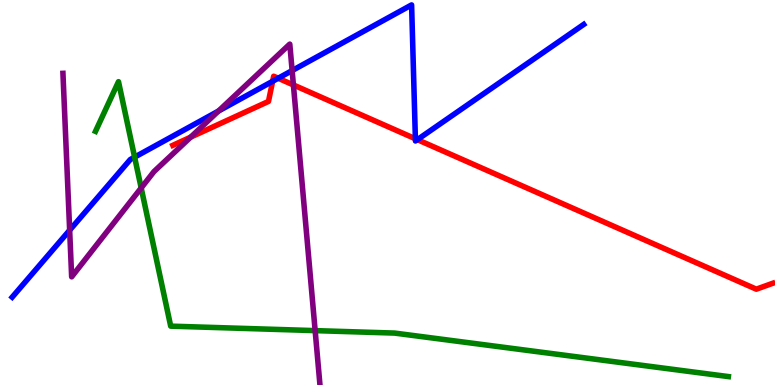[{'lines': ['blue', 'red'], 'intersections': [{'x': 3.52, 'y': 7.89}, {'x': 3.59, 'y': 7.97}, {'x': 5.36, 'y': 6.4}, {'x': 5.39, 'y': 6.37}]}, {'lines': ['green', 'red'], 'intersections': []}, {'lines': ['purple', 'red'], 'intersections': [{'x': 2.46, 'y': 6.44}, {'x': 3.79, 'y': 7.79}]}, {'lines': ['blue', 'green'], 'intersections': [{'x': 1.74, 'y': 5.92}]}, {'lines': ['blue', 'purple'], 'intersections': [{'x': 0.899, 'y': 4.02}, {'x': 2.82, 'y': 7.12}, {'x': 3.77, 'y': 8.17}]}, {'lines': ['green', 'purple'], 'intersections': [{'x': 1.82, 'y': 5.12}, {'x': 4.07, 'y': 1.41}]}]